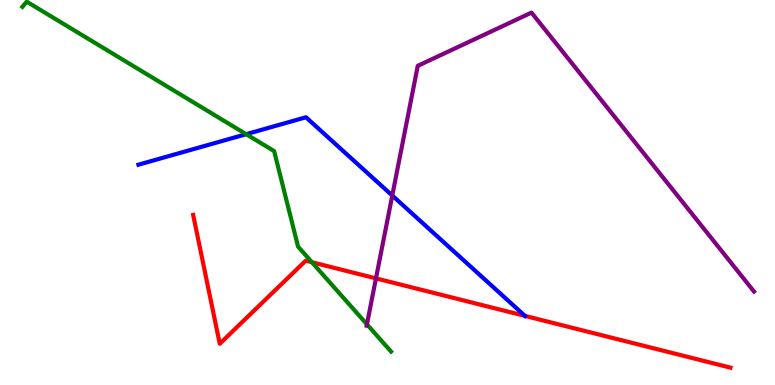[{'lines': ['blue', 'red'], 'intersections': [{'x': 6.77, 'y': 1.79}]}, {'lines': ['green', 'red'], 'intersections': [{'x': 4.02, 'y': 3.19}]}, {'lines': ['purple', 'red'], 'intersections': [{'x': 4.85, 'y': 2.77}]}, {'lines': ['blue', 'green'], 'intersections': [{'x': 3.18, 'y': 6.51}]}, {'lines': ['blue', 'purple'], 'intersections': [{'x': 5.06, 'y': 4.92}]}, {'lines': ['green', 'purple'], 'intersections': [{'x': 4.73, 'y': 1.58}]}]